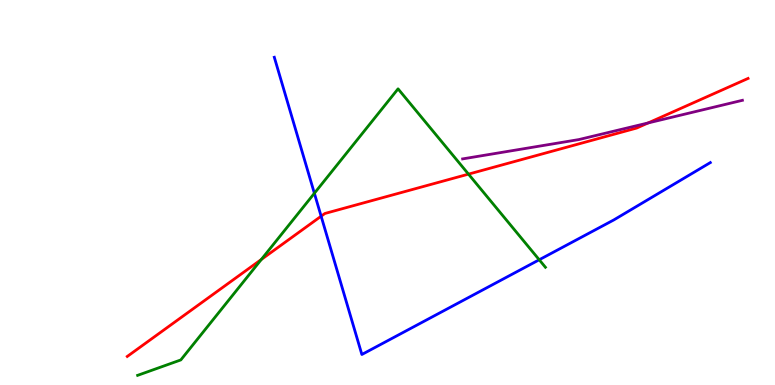[{'lines': ['blue', 'red'], 'intersections': [{'x': 4.14, 'y': 4.38}]}, {'lines': ['green', 'red'], 'intersections': [{'x': 3.37, 'y': 3.26}, {'x': 6.05, 'y': 5.48}]}, {'lines': ['purple', 'red'], 'intersections': [{'x': 8.36, 'y': 6.81}]}, {'lines': ['blue', 'green'], 'intersections': [{'x': 4.06, 'y': 4.98}, {'x': 6.96, 'y': 3.25}]}, {'lines': ['blue', 'purple'], 'intersections': []}, {'lines': ['green', 'purple'], 'intersections': []}]